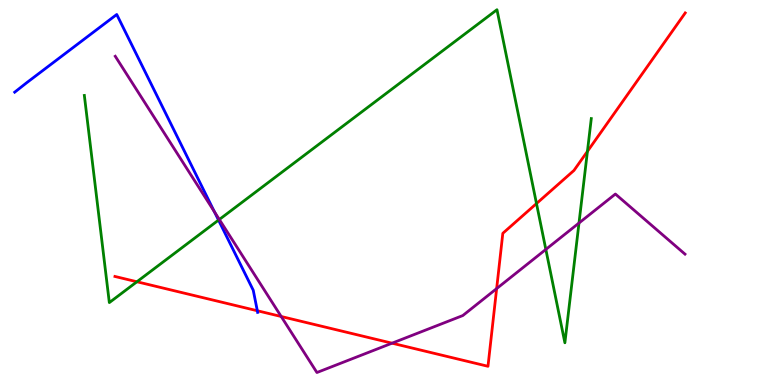[{'lines': ['blue', 'red'], 'intersections': [{'x': 3.32, 'y': 1.93}]}, {'lines': ['green', 'red'], 'intersections': [{'x': 1.77, 'y': 2.68}, {'x': 6.92, 'y': 4.71}, {'x': 7.58, 'y': 6.07}]}, {'lines': ['purple', 'red'], 'intersections': [{'x': 3.63, 'y': 1.78}, {'x': 5.06, 'y': 1.09}, {'x': 6.41, 'y': 2.5}]}, {'lines': ['blue', 'green'], 'intersections': [{'x': 2.82, 'y': 4.28}]}, {'lines': ['blue', 'purple'], 'intersections': [{'x': 2.77, 'y': 4.5}]}, {'lines': ['green', 'purple'], 'intersections': [{'x': 2.83, 'y': 4.3}, {'x': 7.04, 'y': 3.52}, {'x': 7.47, 'y': 4.21}]}]